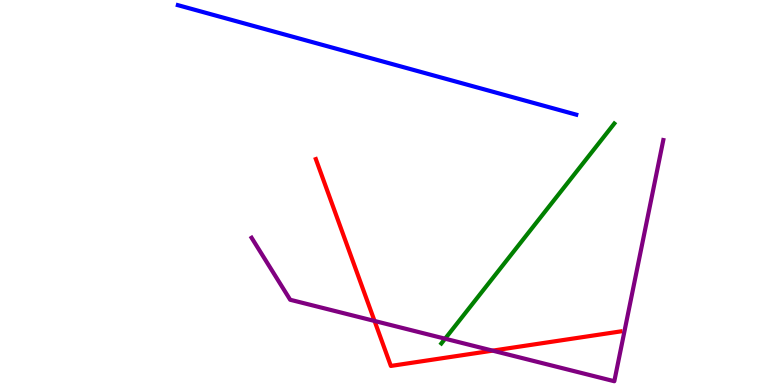[{'lines': ['blue', 'red'], 'intersections': []}, {'lines': ['green', 'red'], 'intersections': []}, {'lines': ['purple', 'red'], 'intersections': [{'x': 4.83, 'y': 1.66}, {'x': 6.36, 'y': 0.892}]}, {'lines': ['blue', 'green'], 'intersections': []}, {'lines': ['blue', 'purple'], 'intersections': []}, {'lines': ['green', 'purple'], 'intersections': [{'x': 5.74, 'y': 1.2}]}]